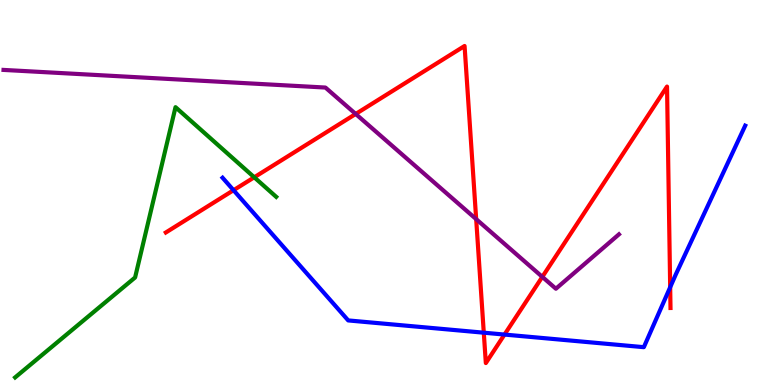[{'lines': ['blue', 'red'], 'intersections': [{'x': 3.01, 'y': 5.06}, {'x': 6.24, 'y': 1.36}, {'x': 6.51, 'y': 1.31}, {'x': 8.65, 'y': 2.54}]}, {'lines': ['green', 'red'], 'intersections': [{'x': 3.28, 'y': 5.4}]}, {'lines': ['purple', 'red'], 'intersections': [{'x': 4.59, 'y': 7.04}, {'x': 6.14, 'y': 4.31}, {'x': 7.0, 'y': 2.81}]}, {'lines': ['blue', 'green'], 'intersections': []}, {'lines': ['blue', 'purple'], 'intersections': []}, {'lines': ['green', 'purple'], 'intersections': []}]